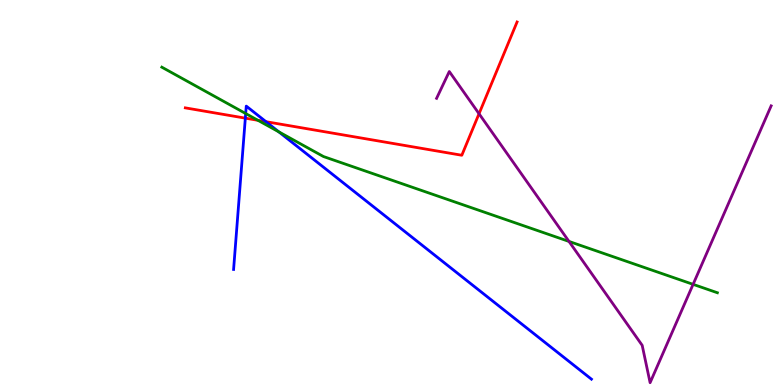[{'lines': ['blue', 'red'], 'intersections': [{'x': 3.17, 'y': 6.93}, {'x': 3.43, 'y': 6.84}]}, {'lines': ['green', 'red'], 'intersections': [{'x': 3.33, 'y': 6.87}]}, {'lines': ['purple', 'red'], 'intersections': [{'x': 6.18, 'y': 7.05}]}, {'lines': ['blue', 'green'], 'intersections': [{'x': 3.17, 'y': 7.05}, {'x': 3.6, 'y': 6.58}]}, {'lines': ['blue', 'purple'], 'intersections': []}, {'lines': ['green', 'purple'], 'intersections': [{'x': 7.34, 'y': 3.73}, {'x': 8.94, 'y': 2.61}]}]